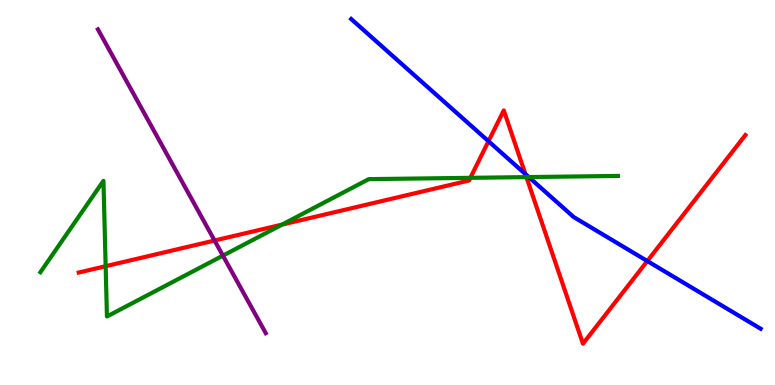[{'lines': ['blue', 'red'], 'intersections': [{'x': 6.3, 'y': 6.33}, {'x': 6.78, 'y': 5.48}, {'x': 8.35, 'y': 3.22}]}, {'lines': ['green', 'red'], 'intersections': [{'x': 1.36, 'y': 3.09}, {'x': 3.64, 'y': 4.17}, {'x': 6.07, 'y': 5.38}, {'x': 6.79, 'y': 5.4}]}, {'lines': ['purple', 'red'], 'intersections': [{'x': 2.77, 'y': 3.75}]}, {'lines': ['blue', 'green'], 'intersections': [{'x': 6.82, 'y': 5.4}]}, {'lines': ['blue', 'purple'], 'intersections': []}, {'lines': ['green', 'purple'], 'intersections': [{'x': 2.88, 'y': 3.36}]}]